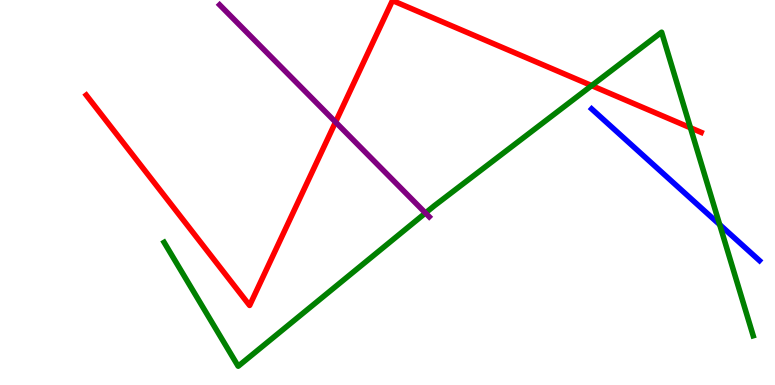[{'lines': ['blue', 'red'], 'intersections': []}, {'lines': ['green', 'red'], 'intersections': [{'x': 7.63, 'y': 7.78}, {'x': 8.91, 'y': 6.68}]}, {'lines': ['purple', 'red'], 'intersections': [{'x': 4.33, 'y': 6.83}]}, {'lines': ['blue', 'green'], 'intersections': [{'x': 9.29, 'y': 4.17}]}, {'lines': ['blue', 'purple'], 'intersections': []}, {'lines': ['green', 'purple'], 'intersections': [{'x': 5.49, 'y': 4.47}]}]